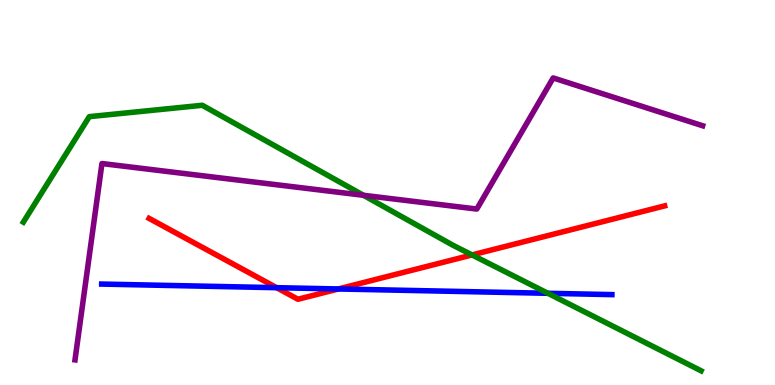[{'lines': ['blue', 'red'], 'intersections': [{'x': 3.57, 'y': 2.53}, {'x': 4.37, 'y': 2.49}]}, {'lines': ['green', 'red'], 'intersections': [{'x': 6.09, 'y': 3.38}]}, {'lines': ['purple', 'red'], 'intersections': []}, {'lines': ['blue', 'green'], 'intersections': [{'x': 7.07, 'y': 2.38}]}, {'lines': ['blue', 'purple'], 'intersections': []}, {'lines': ['green', 'purple'], 'intersections': [{'x': 4.69, 'y': 4.93}]}]